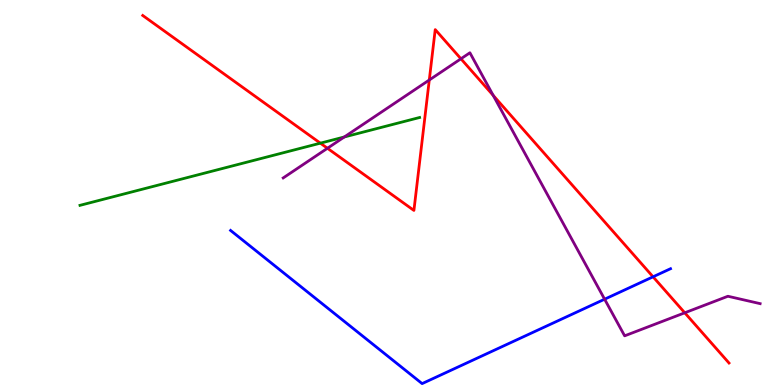[{'lines': ['blue', 'red'], 'intersections': [{'x': 8.43, 'y': 2.81}]}, {'lines': ['green', 'red'], 'intersections': [{'x': 4.13, 'y': 6.28}]}, {'lines': ['purple', 'red'], 'intersections': [{'x': 4.23, 'y': 6.15}, {'x': 5.54, 'y': 7.92}, {'x': 5.95, 'y': 8.47}, {'x': 6.36, 'y': 7.52}, {'x': 8.84, 'y': 1.88}]}, {'lines': ['blue', 'green'], 'intersections': []}, {'lines': ['blue', 'purple'], 'intersections': [{'x': 7.8, 'y': 2.23}]}, {'lines': ['green', 'purple'], 'intersections': [{'x': 4.44, 'y': 6.44}]}]